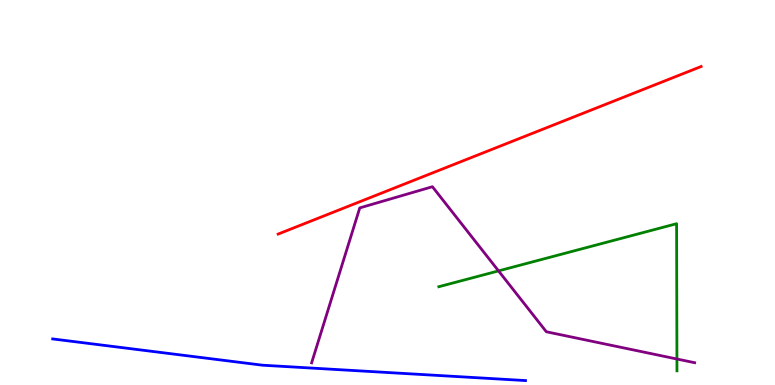[{'lines': ['blue', 'red'], 'intersections': []}, {'lines': ['green', 'red'], 'intersections': []}, {'lines': ['purple', 'red'], 'intersections': []}, {'lines': ['blue', 'green'], 'intersections': []}, {'lines': ['blue', 'purple'], 'intersections': []}, {'lines': ['green', 'purple'], 'intersections': [{'x': 6.43, 'y': 2.96}, {'x': 8.73, 'y': 0.675}]}]